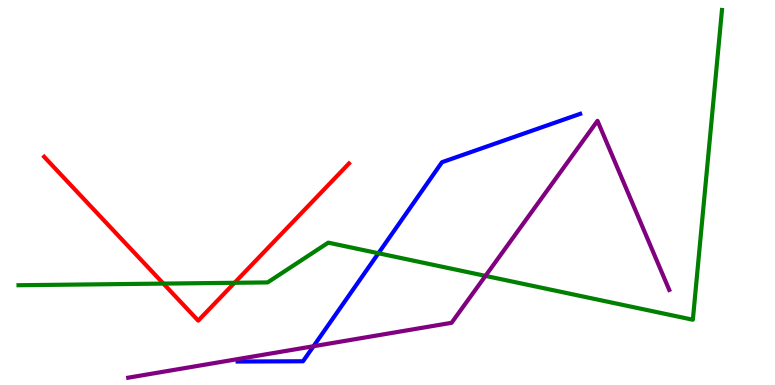[{'lines': ['blue', 'red'], 'intersections': []}, {'lines': ['green', 'red'], 'intersections': [{'x': 2.11, 'y': 2.63}, {'x': 3.03, 'y': 2.65}]}, {'lines': ['purple', 'red'], 'intersections': []}, {'lines': ['blue', 'green'], 'intersections': [{'x': 4.88, 'y': 3.42}]}, {'lines': ['blue', 'purple'], 'intersections': [{'x': 4.05, 'y': 1.01}]}, {'lines': ['green', 'purple'], 'intersections': [{'x': 6.26, 'y': 2.83}]}]